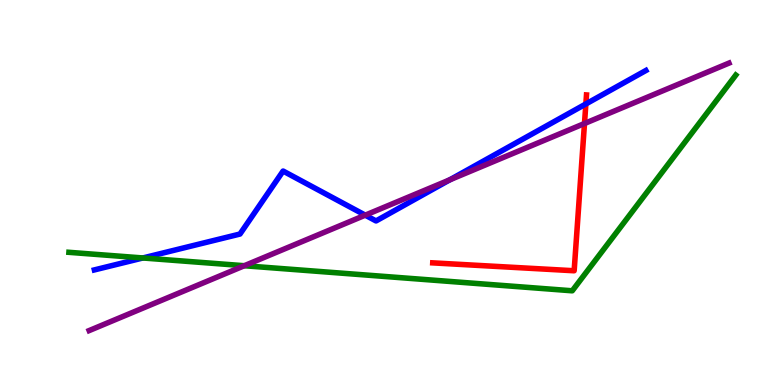[{'lines': ['blue', 'red'], 'intersections': [{'x': 7.56, 'y': 7.3}]}, {'lines': ['green', 'red'], 'intersections': []}, {'lines': ['purple', 'red'], 'intersections': [{'x': 7.54, 'y': 6.79}]}, {'lines': ['blue', 'green'], 'intersections': [{'x': 1.84, 'y': 3.3}]}, {'lines': ['blue', 'purple'], 'intersections': [{'x': 4.71, 'y': 4.41}, {'x': 5.8, 'y': 5.33}]}, {'lines': ['green', 'purple'], 'intersections': [{'x': 3.15, 'y': 3.1}]}]